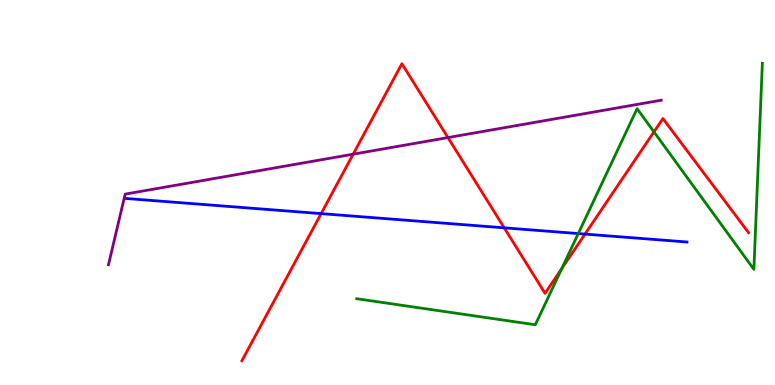[{'lines': ['blue', 'red'], 'intersections': [{'x': 4.14, 'y': 4.45}, {'x': 6.51, 'y': 4.08}, {'x': 7.55, 'y': 3.92}]}, {'lines': ['green', 'red'], 'intersections': [{'x': 7.25, 'y': 3.03}, {'x': 8.44, 'y': 6.58}]}, {'lines': ['purple', 'red'], 'intersections': [{'x': 4.56, 'y': 6.0}, {'x': 5.78, 'y': 6.43}]}, {'lines': ['blue', 'green'], 'intersections': [{'x': 7.46, 'y': 3.93}]}, {'lines': ['blue', 'purple'], 'intersections': []}, {'lines': ['green', 'purple'], 'intersections': []}]